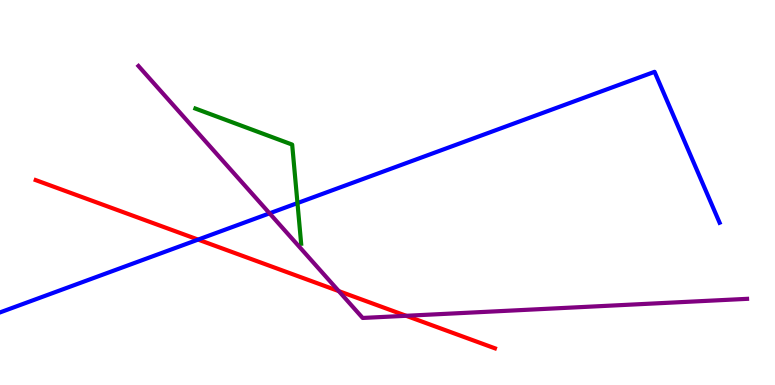[{'lines': ['blue', 'red'], 'intersections': [{'x': 2.56, 'y': 3.78}]}, {'lines': ['green', 'red'], 'intersections': []}, {'lines': ['purple', 'red'], 'intersections': [{'x': 4.37, 'y': 2.44}, {'x': 5.24, 'y': 1.8}]}, {'lines': ['blue', 'green'], 'intersections': [{'x': 3.84, 'y': 4.73}]}, {'lines': ['blue', 'purple'], 'intersections': [{'x': 3.48, 'y': 4.46}]}, {'lines': ['green', 'purple'], 'intersections': []}]